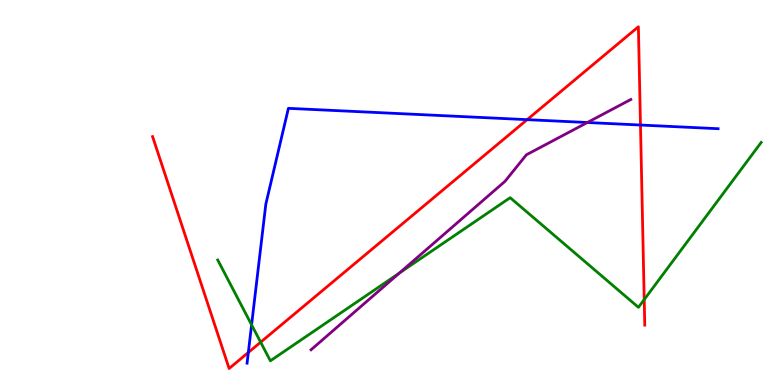[{'lines': ['blue', 'red'], 'intersections': [{'x': 3.2, 'y': 0.845}, {'x': 6.8, 'y': 6.89}, {'x': 8.26, 'y': 6.75}]}, {'lines': ['green', 'red'], 'intersections': [{'x': 3.36, 'y': 1.11}, {'x': 8.31, 'y': 2.22}]}, {'lines': ['purple', 'red'], 'intersections': []}, {'lines': ['blue', 'green'], 'intersections': [{'x': 3.25, 'y': 1.56}]}, {'lines': ['blue', 'purple'], 'intersections': [{'x': 7.58, 'y': 6.82}]}, {'lines': ['green', 'purple'], 'intersections': [{'x': 5.15, 'y': 2.91}]}]